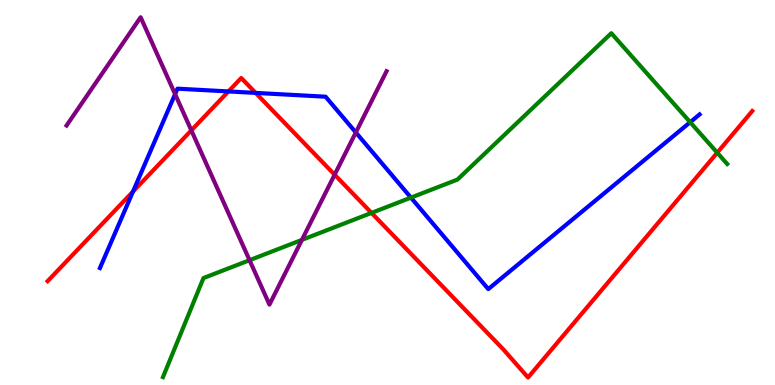[{'lines': ['blue', 'red'], 'intersections': [{'x': 1.72, 'y': 5.02}, {'x': 2.95, 'y': 7.63}, {'x': 3.3, 'y': 7.59}]}, {'lines': ['green', 'red'], 'intersections': [{'x': 4.79, 'y': 4.47}, {'x': 9.25, 'y': 6.03}]}, {'lines': ['purple', 'red'], 'intersections': [{'x': 2.47, 'y': 6.61}, {'x': 4.32, 'y': 5.46}]}, {'lines': ['blue', 'green'], 'intersections': [{'x': 5.3, 'y': 4.87}, {'x': 8.91, 'y': 6.83}]}, {'lines': ['blue', 'purple'], 'intersections': [{'x': 2.26, 'y': 7.55}, {'x': 4.59, 'y': 6.56}]}, {'lines': ['green', 'purple'], 'intersections': [{'x': 3.22, 'y': 3.24}, {'x': 3.9, 'y': 3.77}]}]